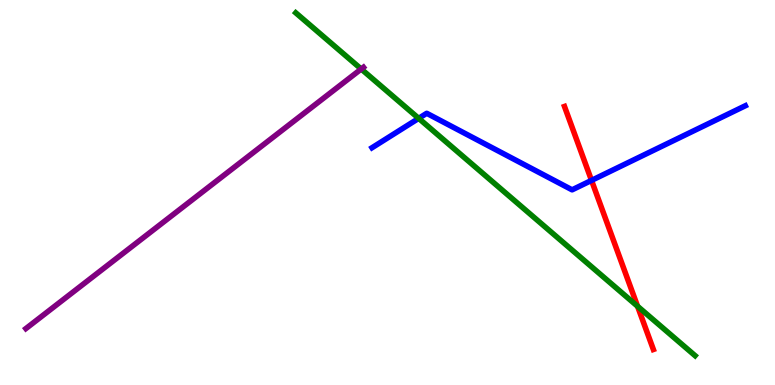[{'lines': ['blue', 'red'], 'intersections': [{'x': 7.63, 'y': 5.31}]}, {'lines': ['green', 'red'], 'intersections': [{'x': 8.23, 'y': 2.04}]}, {'lines': ['purple', 'red'], 'intersections': []}, {'lines': ['blue', 'green'], 'intersections': [{'x': 5.4, 'y': 6.93}]}, {'lines': ['blue', 'purple'], 'intersections': []}, {'lines': ['green', 'purple'], 'intersections': [{'x': 4.66, 'y': 8.21}]}]